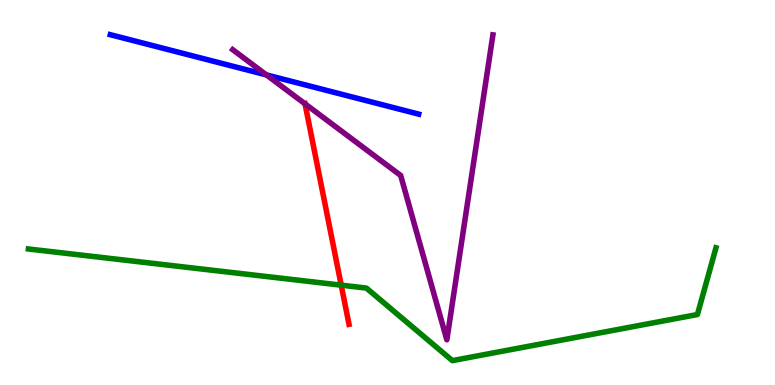[{'lines': ['blue', 'red'], 'intersections': []}, {'lines': ['green', 'red'], 'intersections': [{'x': 4.4, 'y': 2.59}]}, {'lines': ['purple', 'red'], 'intersections': [{'x': 3.94, 'y': 7.3}]}, {'lines': ['blue', 'green'], 'intersections': []}, {'lines': ['blue', 'purple'], 'intersections': [{'x': 3.44, 'y': 8.05}]}, {'lines': ['green', 'purple'], 'intersections': []}]